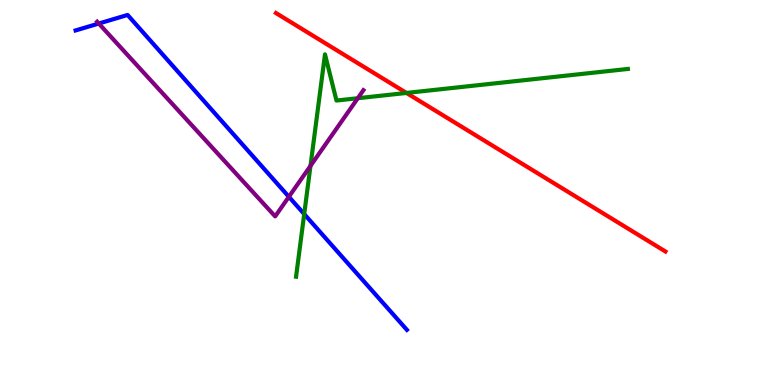[{'lines': ['blue', 'red'], 'intersections': []}, {'lines': ['green', 'red'], 'intersections': [{'x': 5.24, 'y': 7.59}]}, {'lines': ['purple', 'red'], 'intersections': []}, {'lines': ['blue', 'green'], 'intersections': [{'x': 3.93, 'y': 4.44}]}, {'lines': ['blue', 'purple'], 'intersections': [{'x': 1.27, 'y': 9.39}, {'x': 3.73, 'y': 4.89}]}, {'lines': ['green', 'purple'], 'intersections': [{'x': 4.01, 'y': 5.69}, {'x': 4.62, 'y': 7.45}]}]